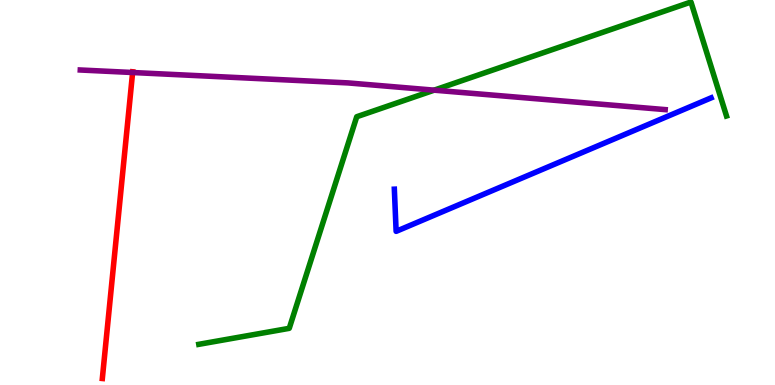[{'lines': ['blue', 'red'], 'intersections': []}, {'lines': ['green', 'red'], 'intersections': []}, {'lines': ['purple', 'red'], 'intersections': [{'x': 1.71, 'y': 8.12}]}, {'lines': ['blue', 'green'], 'intersections': []}, {'lines': ['blue', 'purple'], 'intersections': []}, {'lines': ['green', 'purple'], 'intersections': [{'x': 5.6, 'y': 7.66}]}]